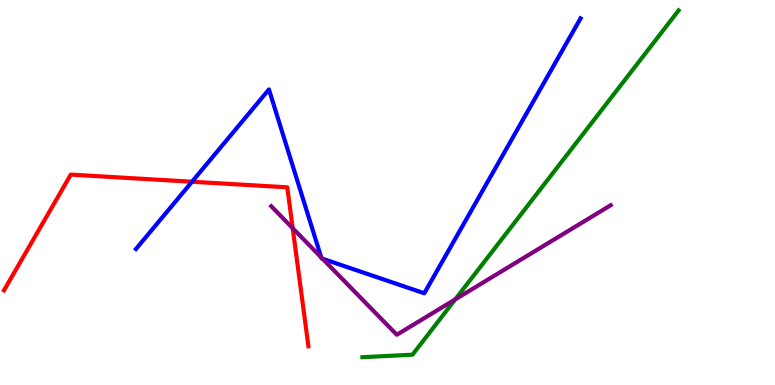[{'lines': ['blue', 'red'], 'intersections': [{'x': 2.48, 'y': 5.28}]}, {'lines': ['green', 'red'], 'intersections': []}, {'lines': ['purple', 'red'], 'intersections': [{'x': 3.78, 'y': 4.07}]}, {'lines': ['blue', 'green'], 'intersections': []}, {'lines': ['blue', 'purple'], 'intersections': [{'x': 4.14, 'y': 3.31}, {'x': 4.16, 'y': 3.28}]}, {'lines': ['green', 'purple'], 'intersections': [{'x': 5.87, 'y': 2.22}]}]